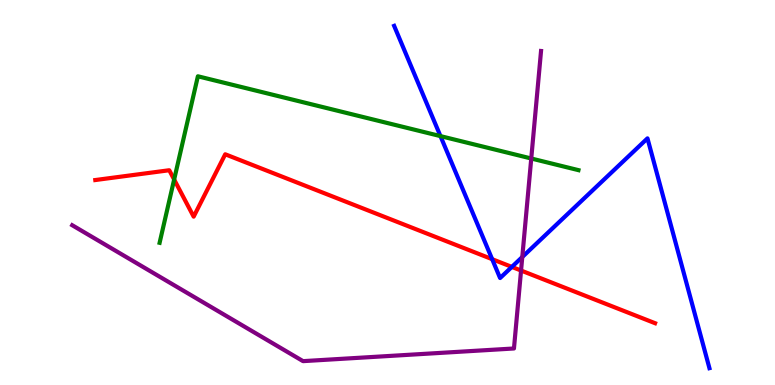[{'lines': ['blue', 'red'], 'intersections': [{'x': 6.35, 'y': 3.27}, {'x': 6.6, 'y': 3.07}]}, {'lines': ['green', 'red'], 'intersections': [{'x': 2.25, 'y': 5.34}]}, {'lines': ['purple', 'red'], 'intersections': [{'x': 6.72, 'y': 2.97}]}, {'lines': ['blue', 'green'], 'intersections': [{'x': 5.68, 'y': 6.46}]}, {'lines': ['blue', 'purple'], 'intersections': [{'x': 6.74, 'y': 3.32}]}, {'lines': ['green', 'purple'], 'intersections': [{'x': 6.85, 'y': 5.88}]}]